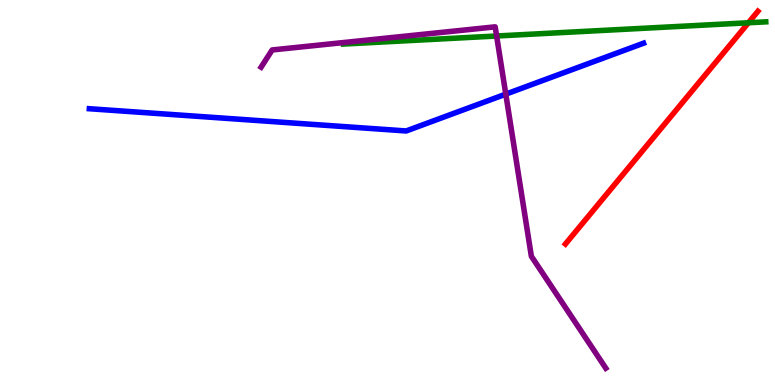[{'lines': ['blue', 'red'], 'intersections': []}, {'lines': ['green', 'red'], 'intersections': [{'x': 9.66, 'y': 9.41}]}, {'lines': ['purple', 'red'], 'intersections': []}, {'lines': ['blue', 'green'], 'intersections': []}, {'lines': ['blue', 'purple'], 'intersections': [{'x': 6.53, 'y': 7.55}]}, {'lines': ['green', 'purple'], 'intersections': [{'x': 6.41, 'y': 9.06}]}]